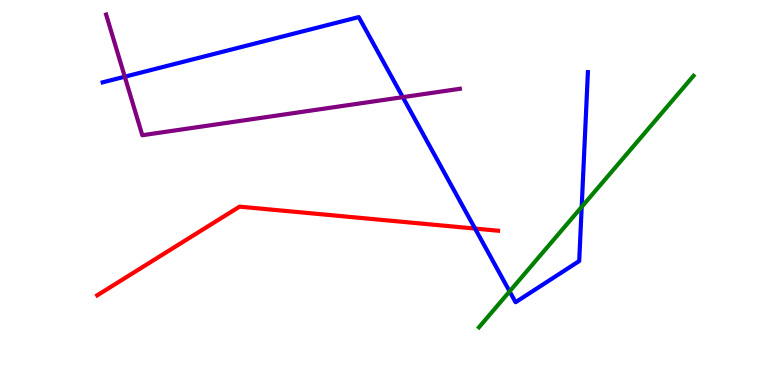[{'lines': ['blue', 'red'], 'intersections': [{'x': 6.13, 'y': 4.06}]}, {'lines': ['green', 'red'], 'intersections': []}, {'lines': ['purple', 'red'], 'intersections': []}, {'lines': ['blue', 'green'], 'intersections': [{'x': 6.58, 'y': 2.43}, {'x': 7.51, 'y': 4.63}]}, {'lines': ['blue', 'purple'], 'intersections': [{'x': 1.61, 'y': 8.01}, {'x': 5.2, 'y': 7.48}]}, {'lines': ['green', 'purple'], 'intersections': []}]